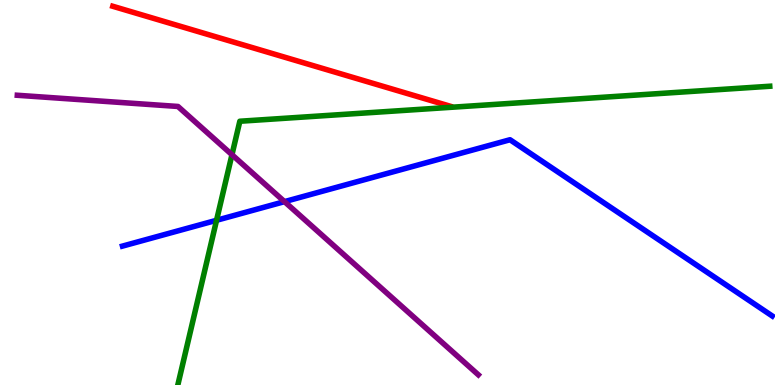[{'lines': ['blue', 'red'], 'intersections': []}, {'lines': ['green', 'red'], 'intersections': []}, {'lines': ['purple', 'red'], 'intersections': []}, {'lines': ['blue', 'green'], 'intersections': [{'x': 2.79, 'y': 4.28}]}, {'lines': ['blue', 'purple'], 'intersections': [{'x': 3.67, 'y': 4.76}]}, {'lines': ['green', 'purple'], 'intersections': [{'x': 2.99, 'y': 5.98}]}]